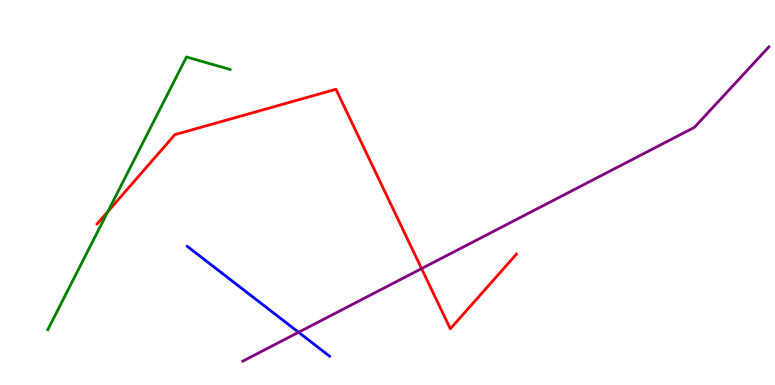[{'lines': ['blue', 'red'], 'intersections': []}, {'lines': ['green', 'red'], 'intersections': [{'x': 1.39, 'y': 4.5}]}, {'lines': ['purple', 'red'], 'intersections': [{'x': 5.44, 'y': 3.02}]}, {'lines': ['blue', 'green'], 'intersections': []}, {'lines': ['blue', 'purple'], 'intersections': [{'x': 3.85, 'y': 1.37}]}, {'lines': ['green', 'purple'], 'intersections': []}]